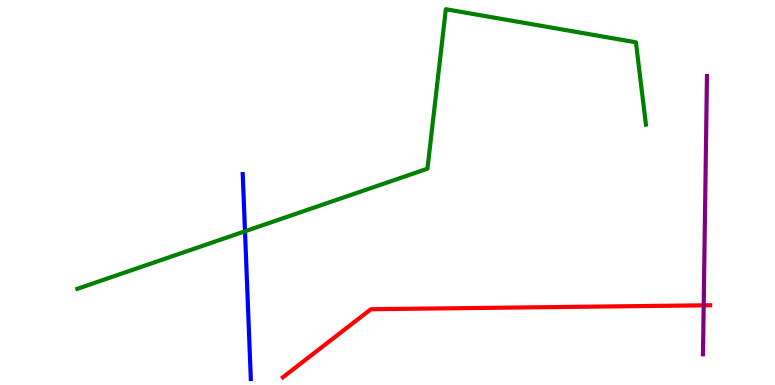[{'lines': ['blue', 'red'], 'intersections': []}, {'lines': ['green', 'red'], 'intersections': []}, {'lines': ['purple', 'red'], 'intersections': [{'x': 9.08, 'y': 2.07}]}, {'lines': ['blue', 'green'], 'intersections': [{'x': 3.16, 'y': 3.99}]}, {'lines': ['blue', 'purple'], 'intersections': []}, {'lines': ['green', 'purple'], 'intersections': []}]